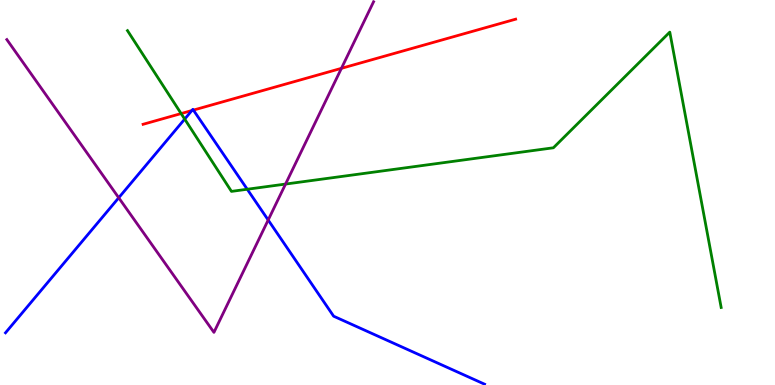[{'lines': ['blue', 'red'], 'intersections': [{'x': 2.48, 'y': 7.13}, {'x': 2.5, 'y': 7.14}]}, {'lines': ['green', 'red'], 'intersections': [{'x': 2.34, 'y': 7.05}]}, {'lines': ['purple', 'red'], 'intersections': [{'x': 4.41, 'y': 8.23}]}, {'lines': ['blue', 'green'], 'intersections': [{'x': 2.38, 'y': 6.91}, {'x': 3.19, 'y': 5.08}]}, {'lines': ['blue', 'purple'], 'intersections': [{'x': 1.53, 'y': 4.86}, {'x': 3.46, 'y': 4.29}]}, {'lines': ['green', 'purple'], 'intersections': [{'x': 3.68, 'y': 5.22}]}]